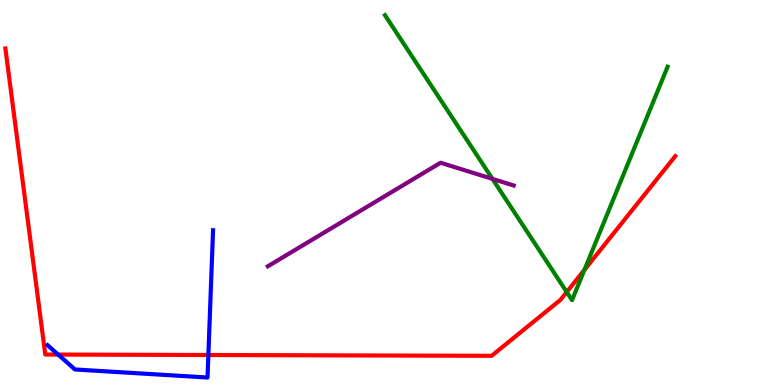[{'lines': ['blue', 'red'], 'intersections': [{'x': 0.75, 'y': 0.79}, {'x': 2.69, 'y': 0.779}]}, {'lines': ['green', 'red'], 'intersections': [{'x': 7.31, 'y': 2.41}, {'x': 7.54, 'y': 2.99}]}, {'lines': ['purple', 'red'], 'intersections': []}, {'lines': ['blue', 'green'], 'intersections': []}, {'lines': ['blue', 'purple'], 'intersections': []}, {'lines': ['green', 'purple'], 'intersections': [{'x': 6.35, 'y': 5.35}]}]